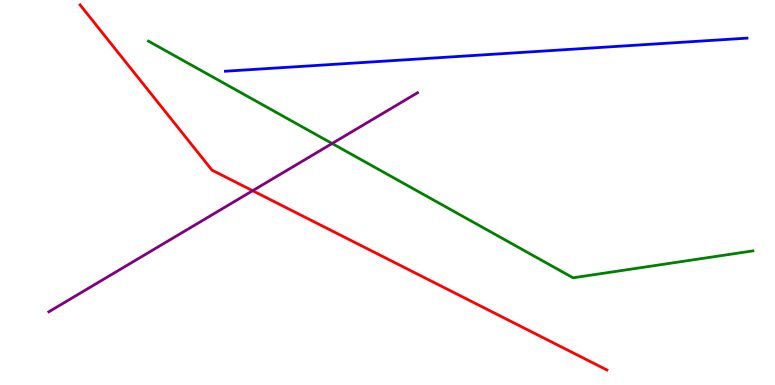[{'lines': ['blue', 'red'], 'intersections': []}, {'lines': ['green', 'red'], 'intersections': []}, {'lines': ['purple', 'red'], 'intersections': [{'x': 3.26, 'y': 5.05}]}, {'lines': ['blue', 'green'], 'intersections': []}, {'lines': ['blue', 'purple'], 'intersections': []}, {'lines': ['green', 'purple'], 'intersections': [{'x': 4.29, 'y': 6.27}]}]